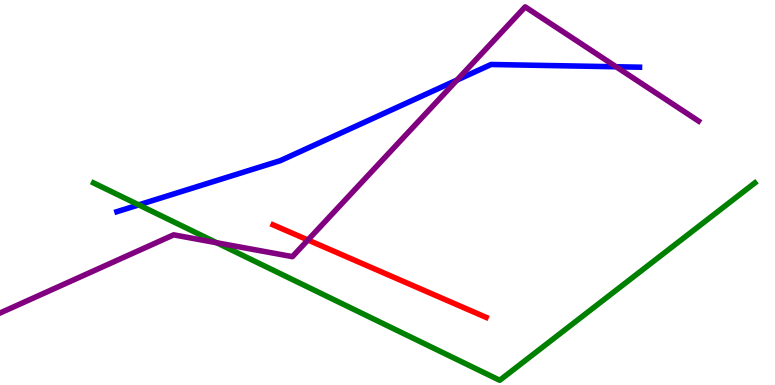[{'lines': ['blue', 'red'], 'intersections': []}, {'lines': ['green', 'red'], 'intersections': []}, {'lines': ['purple', 'red'], 'intersections': [{'x': 3.97, 'y': 3.77}]}, {'lines': ['blue', 'green'], 'intersections': [{'x': 1.79, 'y': 4.68}]}, {'lines': ['blue', 'purple'], 'intersections': [{'x': 5.9, 'y': 7.92}, {'x': 7.95, 'y': 8.27}]}, {'lines': ['green', 'purple'], 'intersections': [{'x': 2.8, 'y': 3.69}]}]